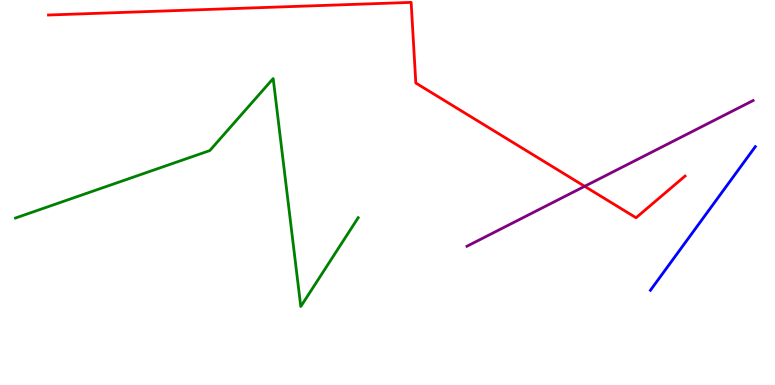[{'lines': ['blue', 'red'], 'intersections': []}, {'lines': ['green', 'red'], 'intersections': []}, {'lines': ['purple', 'red'], 'intersections': [{'x': 7.54, 'y': 5.16}]}, {'lines': ['blue', 'green'], 'intersections': []}, {'lines': ['blue', 'purple'], 'intersections': []}, {'lines': ['green', 'purple'], 'intersections': []}]